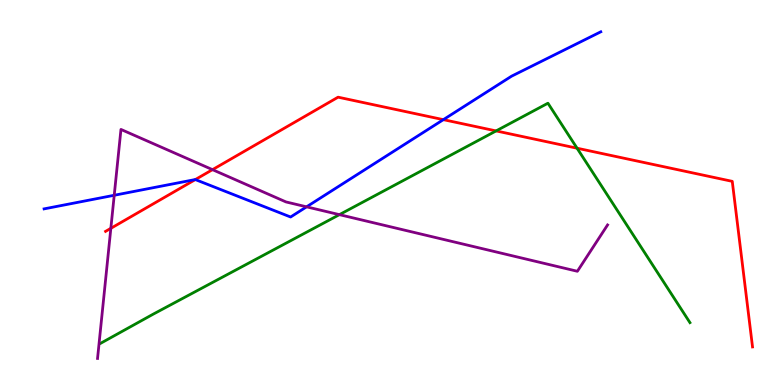[{'lines': ['blue', 'red'], 'intersections': [{'x': 2.52, 'y': 5.34}, {'x': 5.72, 'y': 6.89}]}, {'lines': ['green', 'red'], 'intersections': [{'x': 6.4, 'y': 6.6}, {'x': 7.45, 'y': 6.15}]}, {'lines': ['purple', 'red'], 'intersections': [{'x': 1.43, 'y': 4.07}, {'x': 2.74, 'y': 5.59}]}, {'lines': ['blue', 'green'], 'intersections': []}, {'lines': ['blue', 'purple'], 'intersections': [{'x': 1.47, 'y': 4.93}, {'x': 3.96, 'y': 4.63}]}, {'lines': ['green', 'purple'], 'intersections': [{'x': 4.38, 'y': 4.42}]}]